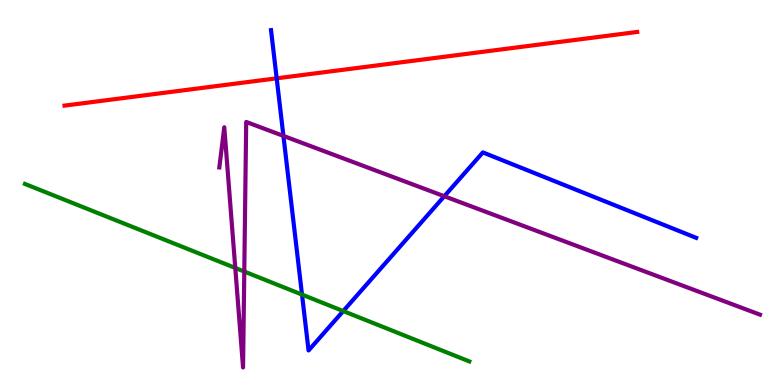[{'lines': ['blue', 'red'], 'intersections': [{'x': 3.57, 'y': 7.97}]}, {'lines': ['green', 'red'], 'intersections': []}, {'lines': ['purple', 'red'], 'intersections': []}, {'lines': ['blue', 'green'], 'intersections': [{'x': 3.9, 'y': 2.35}, {'x': 4.43, 'y': 1.92}]}, {'lines': ['blue', 'purple'], 'intersections': [{'x': 3.66, 'y': 6.47}, {'x': 5.73, 'y': 4.9}]}, {'lines': ['green', 'purple'], 'intersections': [{'x': 3.04, 'y': 3.04}, {'x': 3.15, 'y': 2.95}]}]